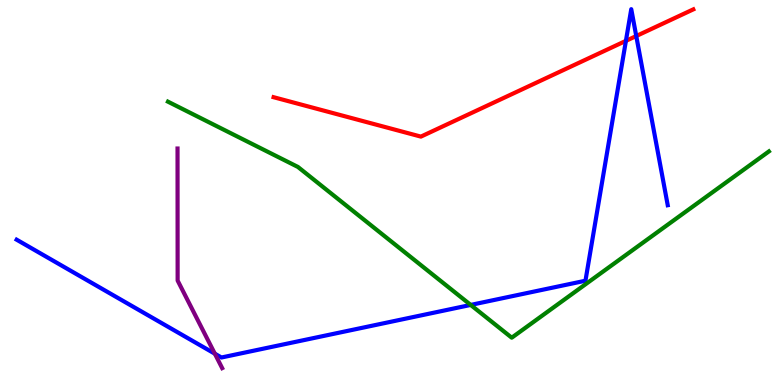[{'lines': ['blue', 'red'], 'intersections': [{'x': 8.08, 'y': 8.94}, {'x': 8.21, 'y': 9.06}]}, {'lines': ['green', 'red'], 'intersections': []}, {'lines': ['purple', 'red'], 'intersections': []}, {'lines': ['blue', 'green'], 'intersections': [{'x': 6.07, 'y': 2.08}]}, {'lines': ['blue', 'purple'], 'intersections': [{'x': 2.77, 'y': 0.813}]}, {'lines': ['green', 'purple'], 'intersections': []}]